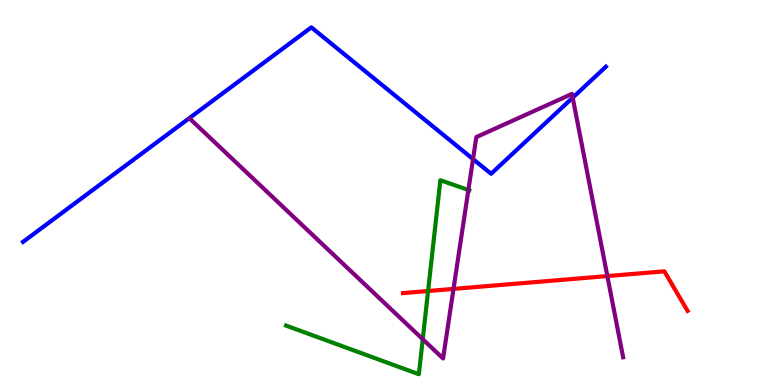[{'lines': ['blue', 'red'], 'intersections': []}, {'lines': ['green', 'red'], 'intersections': [{'x': 5.52, 'y': 2.44}]}, {'lines': ['purple', 'red'], 'intersections': [{'x': 5.85, 'y': 2.5}, {'x': 7.84, 'y': 2.83}]}, {'lines': ['blue', 'green'], 'intersections': []}, {'lines': ['blue', 'purple'], 'intersections': [{'x': 6.1, 'y': 5.87}, {'x': 7.39, 'y': 7.46}]}, {'lines': ['green', 'purple'], 'intersections': [{'x': 5.45, 'y': 1.19}, {'x': 6.04, 'y': 5.07}]}]